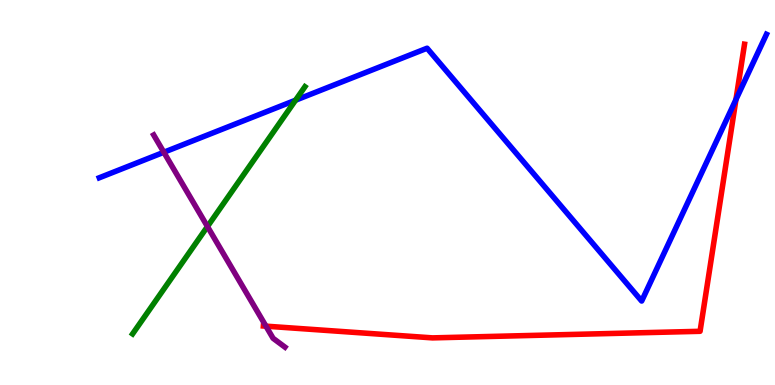[{'lines': ['blue', 'red'], 'intersections': [{'x': 9.5, 'y': 7.41}]}, {'lines': ['green', 'red'], 'intersections': []}, {'lines': ['purple', 'red'], 'intersections': [{'x': 3.43, 'y': 1.53}]}, {'lines': ['blue', 'green'], 'intersections': [{'x': 3.81, 'y': 7.4}]}, {'lines': ['blue', 'purple'], 'intersections': [{'x': 2.11, 'y': 6.05}]}, {'lines': ['green', 'purple'], 'intersections': [{'x': 2.68, 'y': 4.12}]}]